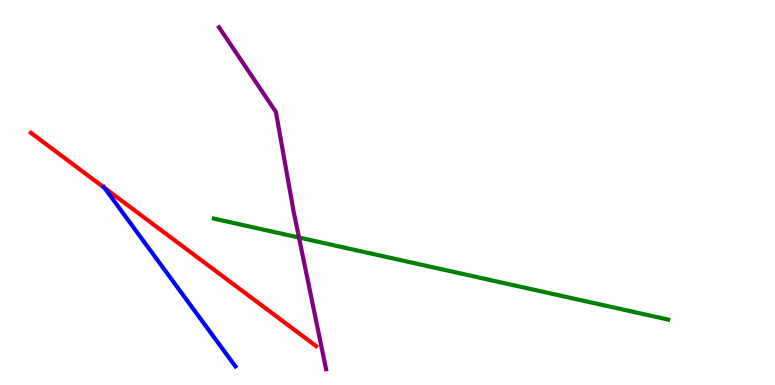[{'lines': ['blue', 'red'], 'intersections': [{'x': 1.35, 'y': 5.12}]}, {'lines': ['green', 'red'], 'intersections': []}, {'lines': ['purple', 'red'], 'intersections': []}, {'lines': ['blue', 'green'], 'intersections': []}, {'lines': ['blue', 'purple'], 'intersections': []}, {'lines': ['green', 'purple'], 'intersections': [{'x': 3.86, 'y': 3.83}]}]